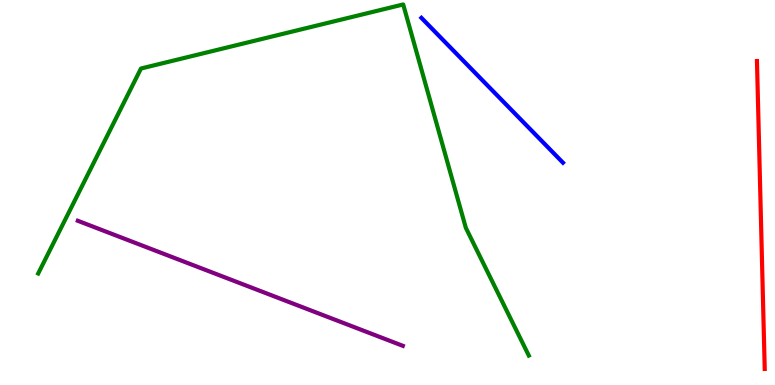[{'lines': ['blue', 'red'], 'intersections': []}, {'lines': ['green', 'red'], 'intersections': []}, {'lines': ['purple', 'red'], 'intersections': []}, {'lines': ['blue', 'green'], 'intersections': []}, {'lines': ['blue', 'purple'], 'intersections': []}, {'lines': ['green', 'purple'], 'intersections': []}]